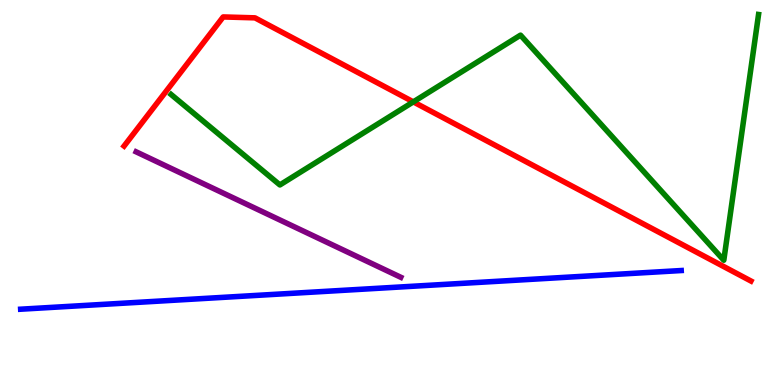[{'lines': ['blue', 'red'], 'intersections': []}, {'lines': ['green', 'red'], 'intersections': [{'x': 5.33, 'y': 7.35}]}, {'lines': ['purple', 'red'], 'intersections': []}, {'lines': ['blue', 'green'], 'intersections': []}, {'lines': ['blue', 'purple'], 'intersections': []}, {'lines': ['green', 'purple'], 'intersections': []}]